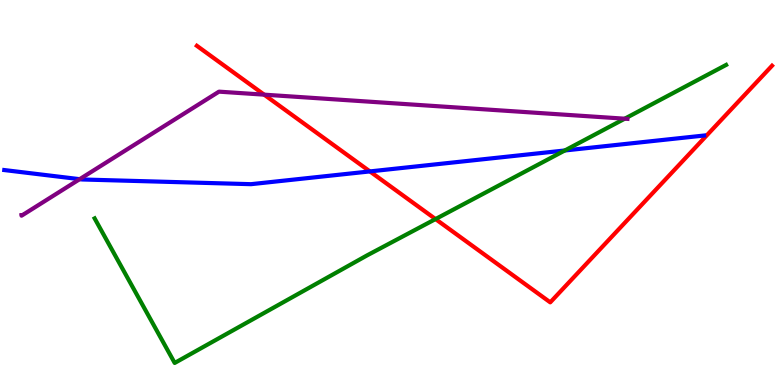[{'lines': ['blue', 'red'], 'intersections': [{'x': 4.77, 'y': 5.55}]}, {'lines': ['green', 'red'], 'intersections': [{'x': 5.62, 'y': 4.31}]}, {'lines': ['purple', 'red'], 'intersections': [{'x': 3.41, 'y': 7.54}]}, {'lines': ['blue', 'green'], 'intersections': [{'x': 7.29, 'y': 6.09}]}, {'lines': ['blue', 'purple'], 'intersections': [{'x': 1.03, 'y': 5.35}]}, {'lines': ['green', 'purple'], 'intersections': [{'x': 8.06, 'y': 6.92}]}]